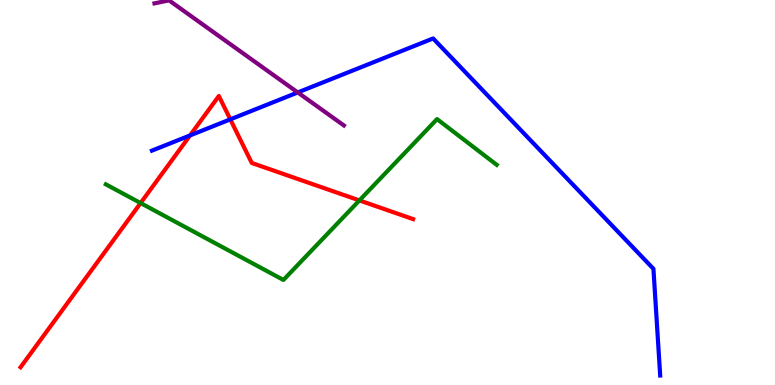[{'lines': ['blue', 'red'], 'intersections': [{'x': 2.45, 'y': 6.48}, {'x': 2.97, 'y': 6.9}]}, {'lines': ['green', 'red'], 'intersections': [{'x': 1.81, 'y': 4.73}, {'x': 4.64, 'y': 4.79}]}, {'lines': ['purple', 'red'], 'intersections': []}, {'lines': ['blue', 'green'], 'intersections': []}, {'lines': ['blue', 'purple'], 'intersections': [{'x': 3.84, 'y': 7.6}]}, {'lines': ['green', 'purple'], 'intersections': []}]